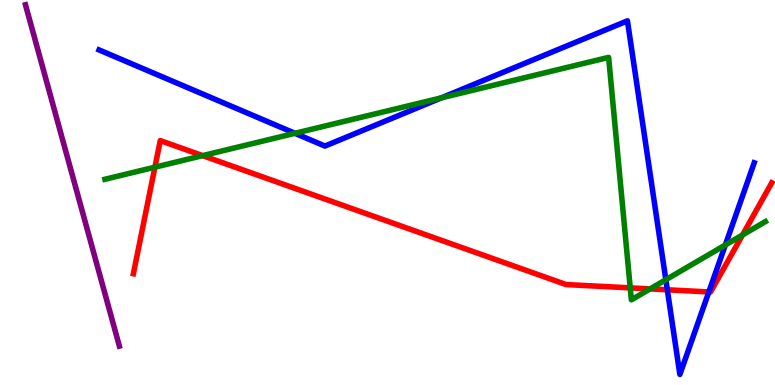[{'lines': ['blue', 'red'], 'intersections': [{'x': 8.61, 'y': 2.47}, {'x': 9.15, 'y': 2.42}]}, {'lines': ['green', 'red'], 'intersections': [{'x': 2.0, 'y': 5.66}, {'x': 2.61, 'y': 5.96}, {'x': 8.13, 'y': 2.52}, {'x': 8.39, 'y': 2.5}, {'x': 9.58, 'y': 3.9}]}, {'lines': ['purple', 'red'], 'intersections': []}, {'lines': ['blue', 'green'], 'intersections': [{'x': 3.81, 'y': 6.54}, {'x': 5.7, 'y': 7.46}, {'x': 8.59, 'y': 2.73}, {'x': 9.36, 'y': 3.64}]}, {'lines': ['blue', 'purple'], 'intersections': []}, {'lines': ['green', 'purple'], 'intersections': []}]